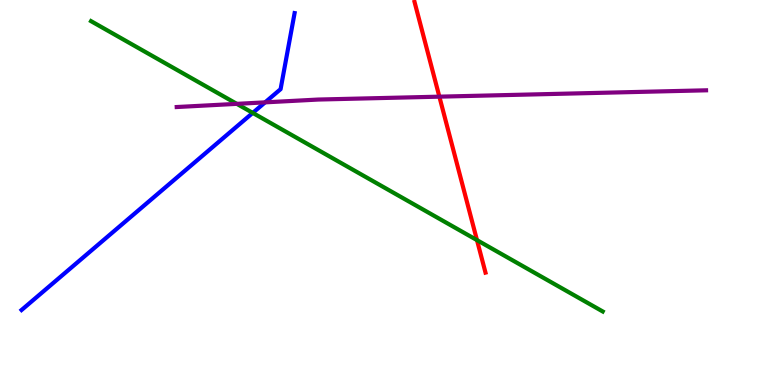[{'lines': ['blue', 'red'], 'intersections': []}, {'lines': ['green', 'red'], 'intersections': [{'x': 6.15, 'y': 3.76}]}, {'lines': ['purple', 'red'], 'intersections': [{'x': 5.67, 'y': 7.49}]}, {'lines': ['blue', 'green'], 'intersections': [{'x': 3.26, 'y': 7.07}]}, {'lines': ['blue', 'purple'], 'intersections': [{'x': 3.42, 'y': 7.34}]}, {'lines': ['green', 'purple'], 'intersections': [{'x': 3.06, 'y': 7.3}]}]